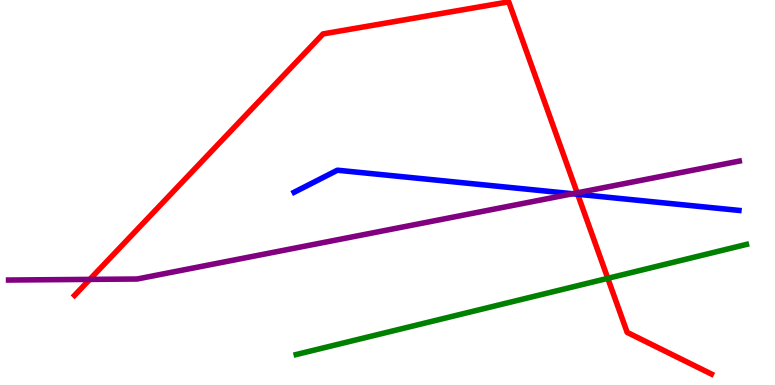[{'lines': ['blue', 'red'], 'intersections': [{'x': 7.45, 'y': 4.95}]}, {'lines': ['green', 'red'], 'intersections': [{'x': 7.84, 'y': 2.77}]}, {'lines': ['purple', 'red'], 'intersections': [{'x': 1.16, 'y': 2.74}, {'x': 7.45, 'y': 4.99}]}, {'lines': ['blue', 'green'], 'intersections': []}, {'lines': ['blue', 'purple'], 'intersections': [{'x': 7.39, 'y': 4.97}]}, {'lines': ['green', 'purple'], 'intersections': []}]